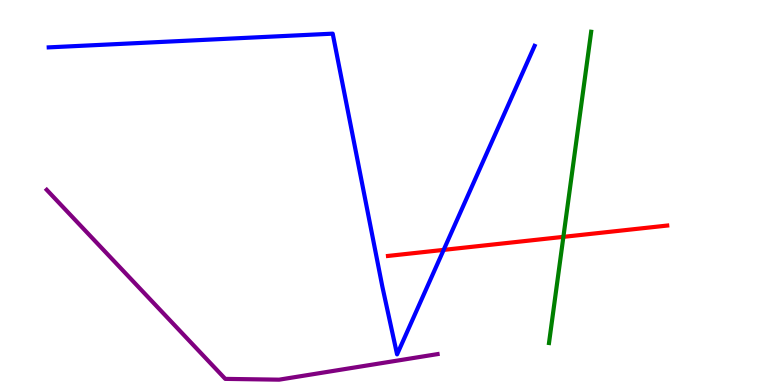[{'lines': ['blue', 'red'], 'intersections': [{'x': 5.72, 'y': 3.51}]}, {'lines': ['green', 'red'], 'intersections': [{'x': 7.27, 'y': 3.85}]}, {'lines': ['purple', 'red'], 'intersections': []}, {'lines': ['blue', 'green'], 'intersections': []}, {'lines': ['blue', 'purple'], 'intersections': []}, {'lines': ['green', 'purple'], 'intersections': []}]